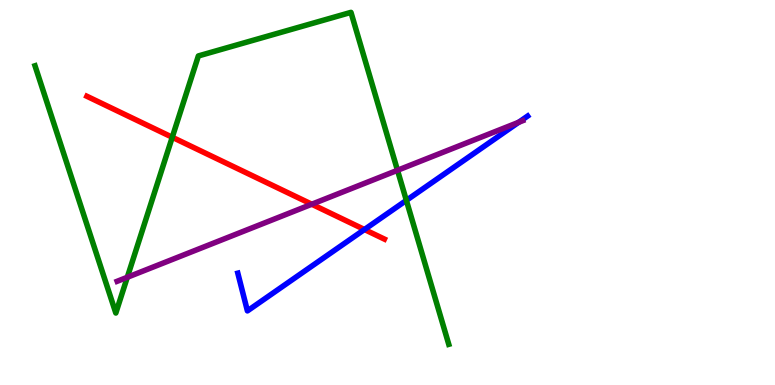[{'lines': ['blue', 'red'], 'intersections': [{'x': 4.7, 'y': 4.04}]}, {'lines': ['green', 'red'], 'intersections': [{'x': 2.22, 'y': 6.43}]}, {'lines': ['purple', 'red'], 'intersections': [{'x': 4.02, 'y': 4.7}]}, {'lines': ['blue', 'green'], 'intersections': [{'x': 5.24, 'y': 4.8}]}, {'lines': ['blue', 'purple'], 'intersections': [{'x': 6.69, 'y': 6.82}]}, {'lines': ['green', 'purple'], 'intersections': [{'x': 1.64, 'y': 2.8}, {'x': 5.13, 'y': 5.58}]}]